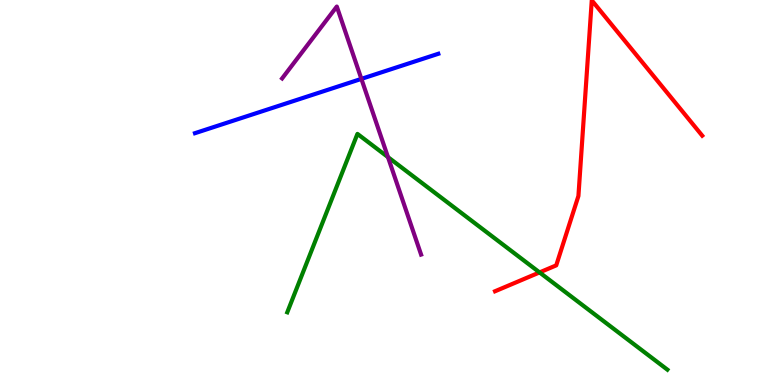[{'lines': ['blue', 'red'], 'intersections': []}, {'lines': ['green', 'red'], 'intersections': [{'x': 6.96, 'y': 2.92}]}, {'lines': ['purple', 'red'], 'intersections': []}, {'lines': ['blue', 'green'], 'intersections': []}, {'lines': ['blue', 'purple'], 'intersections': [{'x': 4.66, 'y': 7.95}]}, {'lines': ['green', 'purple'], 'intersections': [{'x': 5.01, 'y': 5.92}]}]